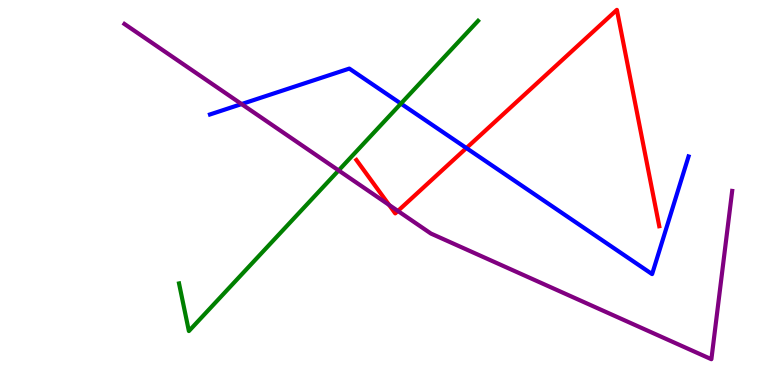[{'lines': ['blue', 'red'], 'intersections': [{'x': 6.02, 'y': 6.15}]}, {'lines': ['green', 'red'], 'intersections': []}, {'lines': ['purple', 'red'], 'intersections': [{'x': 5.02, 'y': 4.68}, {'x': 5.13, 'y': 4.52}]}, {'lines': ['blue', 'green'], 'intersections': [{'x': 5.17, 'y': 7.31}]}, {'lines': ['blue', 'purple'], 'intersections': [{'x': 3.12, 'y': 7.3}]}, {'lines': ['green', 'purple'], 'intersections': [{'x': 4.37, 'y': 5.57}]}]